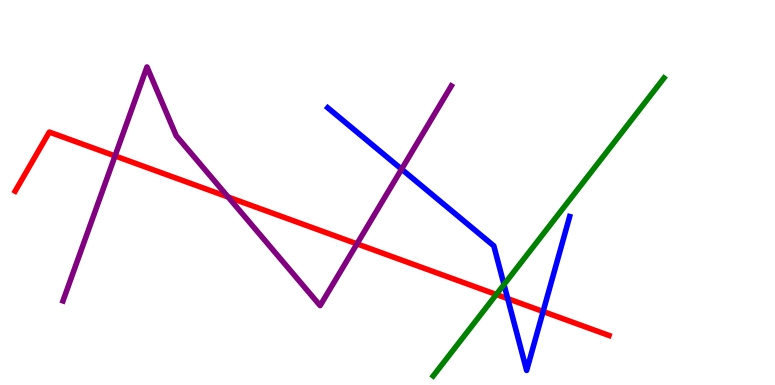[{'lines': ['blue', 'red'], 'intersections': [{'x': 6.55, 'y': 2.24}, {'x': 7.01, 'y': 1.91}]}, {'lines': ['green', 'red'], 'intersections': [{'x': 6.4, 'y': 2.35}]}, {'lines': ['purple', 'red'], 'intersections': [{'x': 1.48, 'y': 5.95}, {'x': 2.94, 'y': 4.88}, {'x': 4.61, 'y': 3.67}]}, {'lines': ['blue', 'green'], 'intersections': [{'x': 6.5, 'y': 2.61}]}, {'lines': ['blue', 'purple'], 'intersections': [{'x': 5.18, 'y': 5.61}]}, {'lines': ['green', 'purple'], 'intersections': []}]